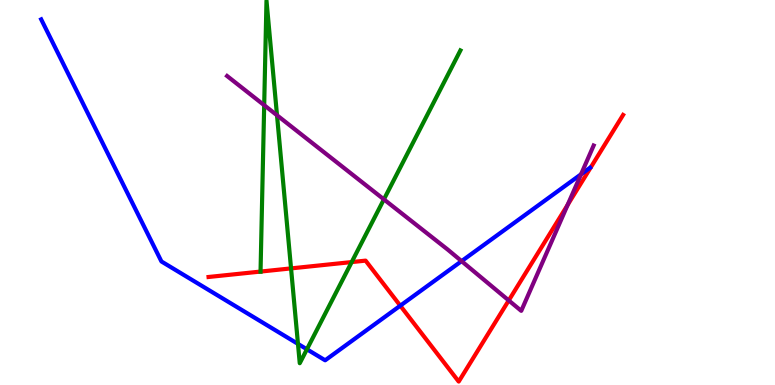[{'lines': ['blue', 'red'], 'intersections': [{'x': 5.16, 'y': 2.06}]}, {'lines': ['green', 'red'], 'intersections': [{'x': 3.36, 'y': 2.95}, {'x': 3.76, 'y': 3.03}, {'x': 4.54, 'y': 3.19}]}, {'lines': ['purple', 'red'], 'intersections': [{'x': 6.56, 'y': 2.2}, {'x': 7.32, 'y': 4.68}]}, {'lines': ['blue', 'green'], 'intersections': [{'x': 3.84, 'y': 1.07}, {'x': 3.96, 'y': 0.928}]}, {'lines': ['blue', 'purple'], 'intersections': [{'x': 5.96, 'y': 3.22}, {'x': 7.5, 'y': 5.47}]}, {'lines': ['green', 'purple'], 'intersections': [{'x': 3.41, 'y': 7.27}, {'x': 3.57, 'y': 7.01}, {'x': 4.95, 'y': 4.82}]}]